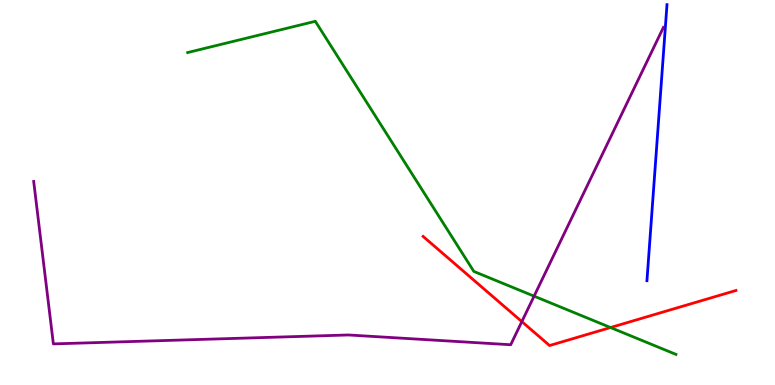[{'lines': ['blue', 'red'], 'intersections': []}, {'lines': ['green', 'red'], 'intersections': [{'x': 7.88, 'y': 1.49}]}, {'lines': ['purple', 'red'], 'intersections': [{'x': 6.73, 'y': 1.65}]}, {'lines': ['blue', 'green'], 'intersections': []}, {'lines': ['blue', 'purple'], 'intersections': []}, {'lines': ['green', 'purple'], 'intersections': [{'x': 6.89, 'y': 2.31}]}]